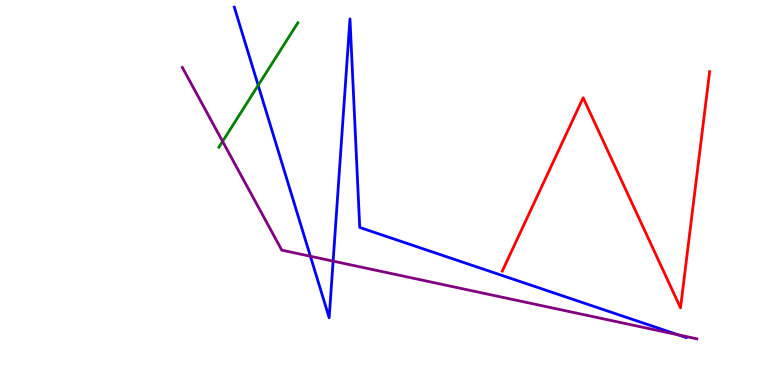[{'lines': ['blue', 'red'], 'intersections': []}, {'lines': ['green', 'red'], 'intersections': []}, {'lines': ['purple', 'red'], 'intersections': []}, {'lines': ['blue', 'green'], 'intersections': [{'x': 3.33, 'y': 7.78}]}, {'lines': ['blue', 'purple'], 'intersections': [{'x': 4.01, 'y': 3.34}, {'x': 4.3, 'y': 3.22}, {'x': 8.75, 'y': 1.3}]}, {'lines': ['green', 'purple'], 'intersections': [{'x': 2.87, 'y': 6.33}]}]